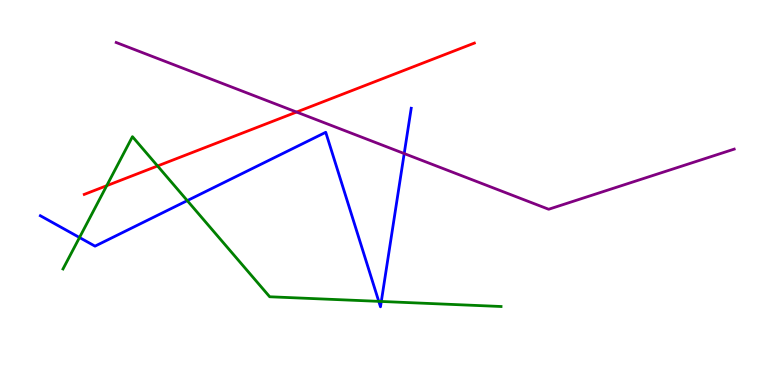[{'lines': ['blue', 'red'], 'intersections': []}, {'lines': ['green', 'red'], 'intersections': [{'x': 1.38, 'y': 5.18}, {'x': 2.03, 'y': 5.69}]}, {'lines': ['purple', 'red'], 'intersections': [{'x': 3.83, 'y': 7.09}]}, {'lines': ['blue', 'green'], 'intersections': [{'x': 1.03, 'y': 3.83}, {'x': 2.42, 'y': 4.79}, {'x': 4.89, 'y': 2.17}, {'x': 4.92, 'y': 2.17}]}, {'lines': ['blue', 'purple'], 'intersections': [{'x': 5.22, 'y': 6.01}]}, {'lines': ['green', 'purple'], 'intersections': []}]